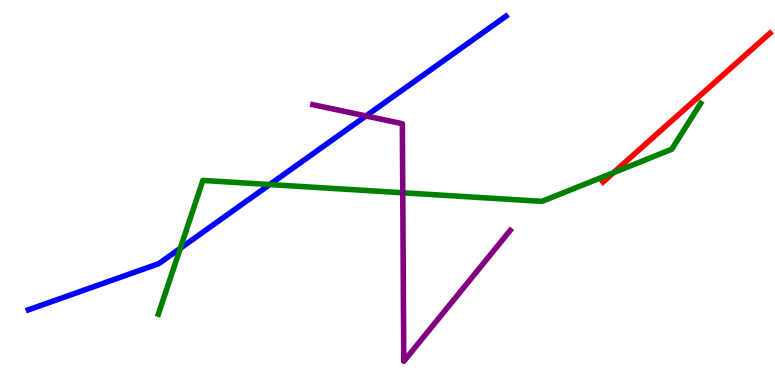[{'lines': ['blue', 'red'], 'intersections': []}, {'lines': ['green', 'red'], 'intersections': [{'x': 7.92, 'y': 5.52}]}, {'lines': ['purple', 'red'], 'intersections': []}, {'lines': ['blue', 'green'], 'intersections': [{'x': 2.33, 'y': 3.55}, {'x': 3.48, 'y': 5.21}]}, {'lines': ['blue', 'purple'], 'intersections': [{'x': 4.72, 'y': 6.99}]}, {'lines': ['green', 'purple'], 'intersections': [{'x': 5.2, 'y': 4.99}]}]